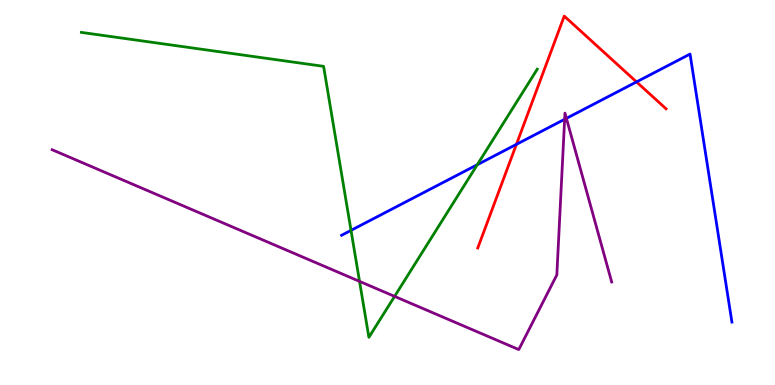[{'lines': ['blue', 'red'], 'intersections': [{'x': 6.66, 'y': 6.25}, {'x': 8.21, 'y': 7.87}]}, {'lines': ['green', 'red'], 'intersections': []}, {'lines': ['purple', 'red'], 'intersections': []}, {'lines': ['blue', 'green'], 'intersections': [{'x': 4.53, 'y': 4.02}, {'x': 6.16, 'y': 5.72}]}, {'lines': ['blue', 'purple'], 'intersections': [{'x': 7.29, 'y': 6.9}, {'x': 7.31, 'y': 6.93}]}, {'lines': ['green', 'purple'], 'intersections': [{'x': 4.64, 'y': 2.69}, {'x': 5.09, 'y': 2.3}]}]